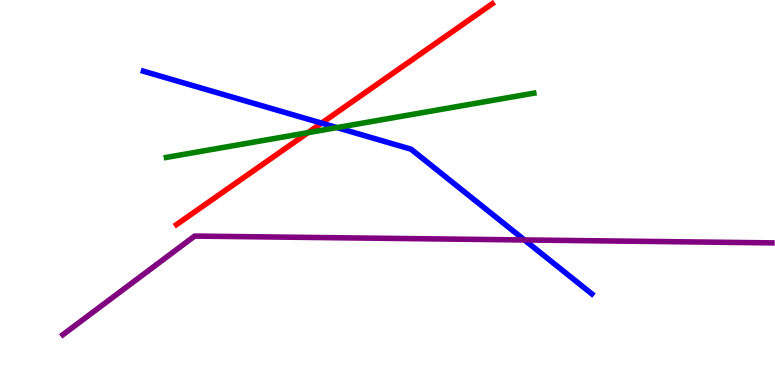[{'lines': ['blue', 'red'], 'intersections': [{'x': 4.15, 'y': 6.8}]}, {'lines': ['green', 'red'], 'intersections': [{'x': 3.97, 'y': 6.55}]}, {'lines': ['purple', 'red'], 'intersections': []}, {'lines': ['blue', 'green'], 'intersections': [{'x': 4.35, 'y': 6.69}]}, {'lines': ['blue', 'purple'], 'intersections': [{'x': 6.77, 'y': 3.77}]}, {'lines': ['green', 'purple'], 'intersections': []}]